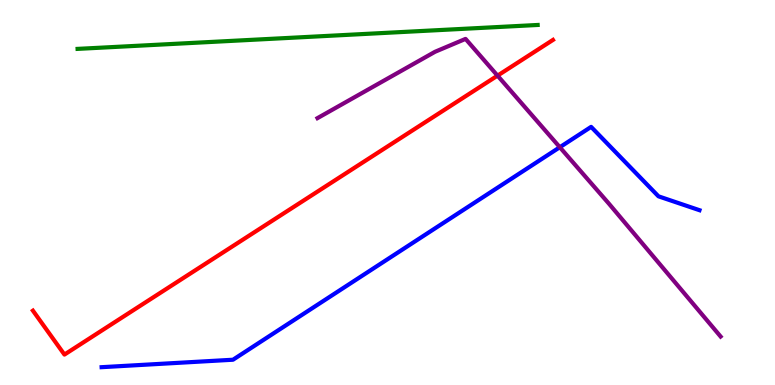[{'lines': ['blue', 'red'], 'intersections': []}, {'lines': ['green', 'red'], 'intersections': []}, {'lines': ['purple', 'red'], 'intersections': [{'x': 6.42, 'y': 8.04}]}, {'lines': ['blue', 'green'], 'intersections': []}, {'lines': ['blue', 'purple'], 'intersections': [{'x': 7.22, 'y': 6.18}]}, {'lines': ['green', 'purple'], 'intersections': []}]